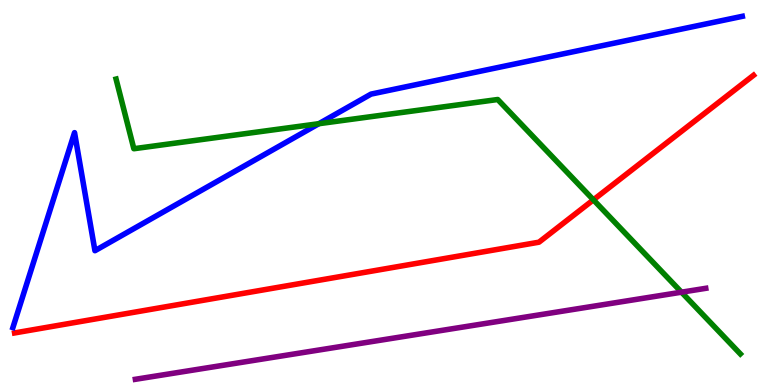[{'lines': ['blue', 'red'], 'intersections': []}, {'lines': ['green', 'red'], 'intersections': [{'x': 7.66, 'y': 4.81}]}, {'lines': ['purple', 'red'], 'intersections': []}, {'lines': ['blue', 'green'], 'intersections': [{'x': 4.11, 'y': 6.79}]}, {'lines': ['blue', 'purple'], 'intersections': []}, {'lines': ['green', 'purple'], 'intersections': [{'x': 8.79, 'y': 2.41}]}]